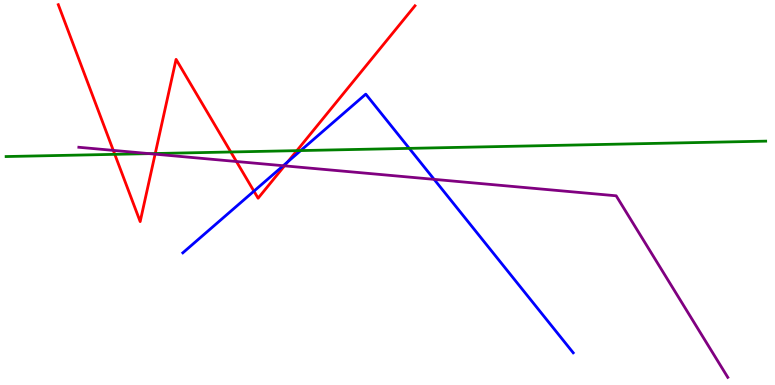[{'lines': ['blue', 'red'], 'intersections': [{'x': 3.28, 'y': 5.04}, {'x': 3.71, 'y': 5.8}]}, {'lines': ['green', 'red'], 'intersections': [{'x': 1.48, 'y': 5.99}, {'x': 2.0, 'y': 6.01}, {'x': 2.98, 'y': 6.05}, {'x': 3.83, 'y': 6.09}]}, {'lines': ['purple', 'red'], 'intersections': [{'x': 1.46, 'y': 6.09}, {'x': 2.0, 'y': 6.0}, {'x': 3.05, 'y': 5.81}, {'x': 3.67, 'y': 5.69}]}, {'lines': ['blue', 'green'], 'intersections': [{'x': 3.88, 'y': 6.09}, {'x': 5.28, 'y': 6.15}]}, {'lines': ['blue', 'purple'], 'intersections': [{'x': 3.65, 'y': 5.7}, {'x': 5.6, 'y': 5.34}]}, {'lines': ['green', 'purple'], 'intersections': [{'x': 1.93, 'y': 6.01}]}]